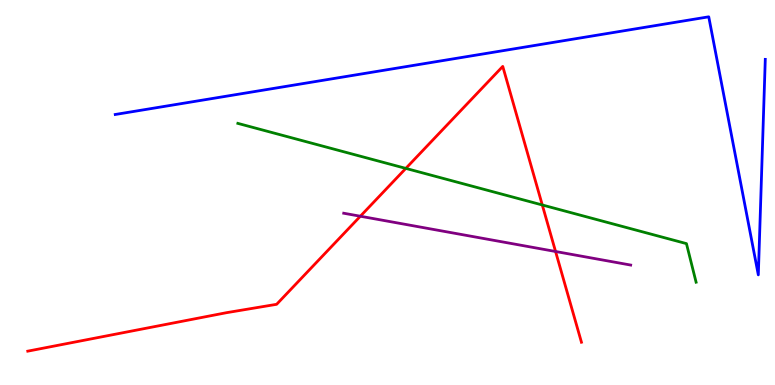[{'lines': ['blue', 'red'], 'intersections': []}, {'lines': ['green', 'red'], 'intersections': [{'x': 5.24, 'y': 5.63}, {'x': 7.0, 'y': 4.68}]}, {'lines': ['purple', 'red'], 'intersections': [{'x': 4.65, 'y': 4.38}, {'x': 7.17, 'y': 3.47}]}, {'lines': ['blue', 'green'], 'intersections': []}, {'lines': ['blue', 'purple'], 'intersections': []}, {'lines': ['green', 'purple'], 'intersections': []}]